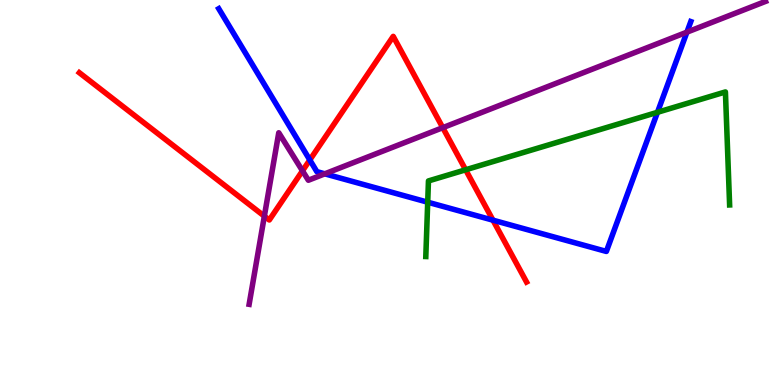[{'lines': ['blue', 'red'], 'intersections': [{'x': 4.0, 'y': 5.85}, {'x': 6.36, 'y': 4.28}]}, {'lines': ['green', 'red'], 'intersections': [{'x': 6.01, 'y': 5.59}]}, {'lines': ['purple', 'red'], 'intersections': [{'x': 3.41, 'y': 4.39}, {'x': 3.9, 'y': 5.56}, {'x': 5.71, 'y': 6.68}]}, {'lines': ['blue', 'green'], 'intersections': [{'x': 5.52, 'y': 4.75}, {'x': 8.48, 'y': 7.08}]}, {'lines': ['blue', 'purple'], 'intersections': [{'x': 4.19, 'y': 5.49}, {'x': 8.86, 'y': 9.16}]}, {'lines': ['green', 'purple'], 'intersections': []}]